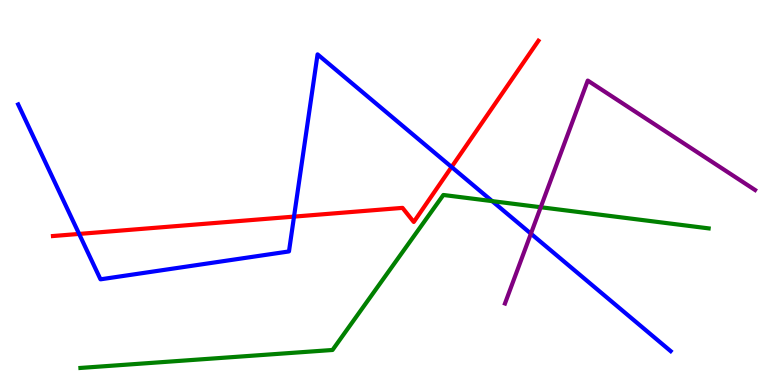[{'lines': ['blue', 'red'], 'intersections': [{'x': 1.02, 'y': 3.92}, {'x': 3.79, 'y': 4.37}, {'x': 5.83, 'y': 5.66}]}, {'lines': ['green', 'red'], 'intersections': []}, {'lines': ['purple', 'red'], 'intersections': []}, {'lines': ['blue', 'green'], 'intersections': [{'x': 6.35, 'y': 4.78}]}, {'lines': ['blue', 'purple'], 'intersections': [{'x': 6.85, 'y': 3.93}]}, {'lines': ['green', 'purple'], 'intersections': [{'x': 6.98, 'y': 4.62}]}]